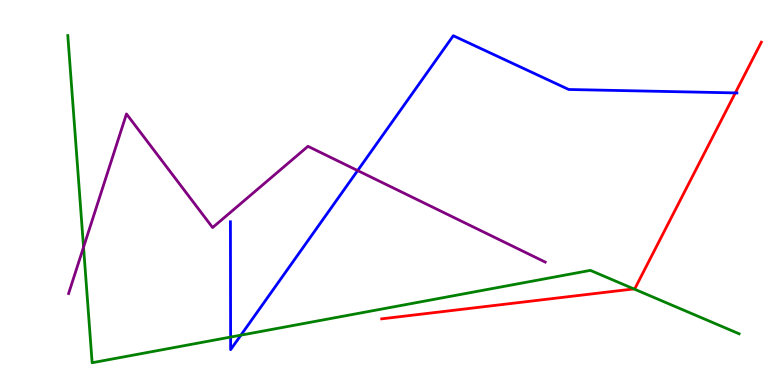[{'lines': ['blue', 'red'], 'intersections': [{'x': 9.49, 'y': 7.59}]}, {'lines': ['green', 'red'], 'intersections': [{'x': 8.18, 'y': 2.5}]}, {'lines': ['purple', 'red'], 'intersections': []}, {'lines': ['blue', 'green'], 'intersections': [{'x': 2.98, 'y': 1.24}, {'x': 3.11, 'y': 1.29}]}, {'lines': ['blue', 'purple'], 'intersections': [{'x': 4.61, 'y': 5.57}]}, {'lines': ['green', 'purple'], 'intersections': [{'x': 1.08, 'y': 3.58}]}]